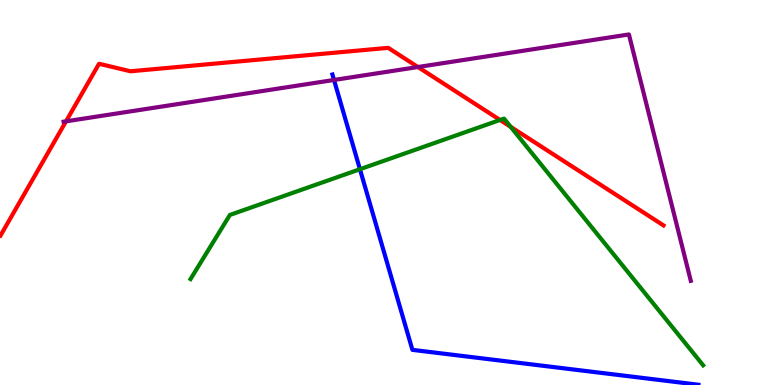[{'lines': ['blue', 'red'], 'intersections': []}, {'lines': ['green', 'red'], 'intersections': [{'x': 6.45, 'y': 6.88}, {'x': 6.59, 'y': 6.71}]}, {'lines': ['purple', 'red'], 'intersections': [{'x': 0.852, 'y': 6.85}, {'x': 5.39, 'y': 8.26}]}, {'lines': ['blue', 'green'], 'intersections': [{'x': 4.64, 'y': 5.6}]}, {'lines': ['blue', 'purple'], 'intersections': [{'x': 4.31, 'y': 7.92}]}, {'lines': ['green', 'purple'], 'intersections': []}]